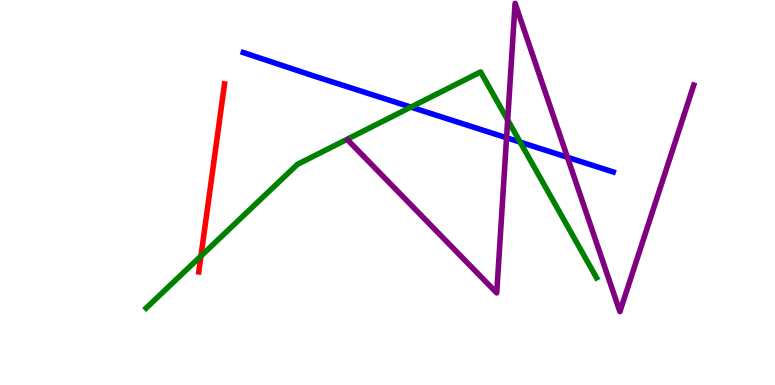[{'lines': ['blue', 'red'], 'intersections': []}, {'lines': ['green', 'red'], 'intersections': [{'x': 2.59, 'y': 3.35}]}, {'lines': ['purple', 'red'], 'intersections': []}, {'lines': ['blue', 'green'], 'intersections': [{'x': 5.3, 'y': 7.22}, {'x': 6.71, 'y': 6.31}]}, {'lines': ['blue', 'purple'], 'intersections': [{'x': 6.54, 'y': 6.42}, {'x': 7.32, 'y': 5.91}]}, {'lines': ['green', 'purple'], 'intersections': [{'x': 6.55, 'y': 6.88}]}]